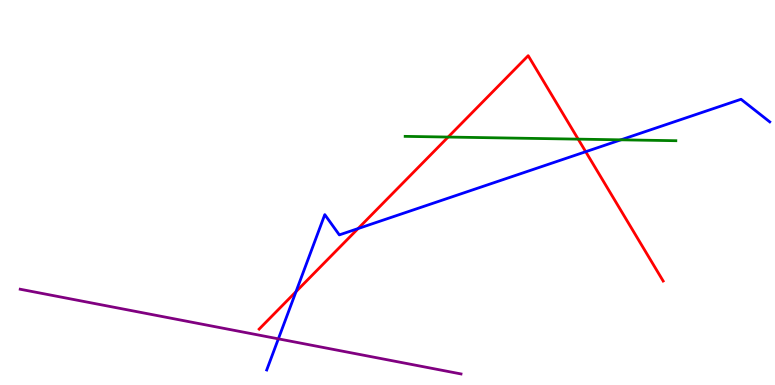[{'lines': ['blue', 'red'], 'intersections': [{'x': 3.82, 'y': 2.42}, {'x': 4.62, 'y': 4.06}, {'x': 7.56, 'y': 6.06}]}, {'lines': ['green', 'red'], 'intersections': [{'x': 5.78, 'y': 6.44}, {'x': 7.46, 'y': 6.39}]}, {'lines': ['purple', 'red'], 'intersections': []}, {'lines': ['blue', 'green'], 'intersections': [{'x': 8.01, 'y': 6.37}]}, {'lines': ['blue', 'purple'], 'intersections': [{'x': 3.59, 'y': 1.2}]}, {'lines': ['green', 'purple'], 'intersections': []}]